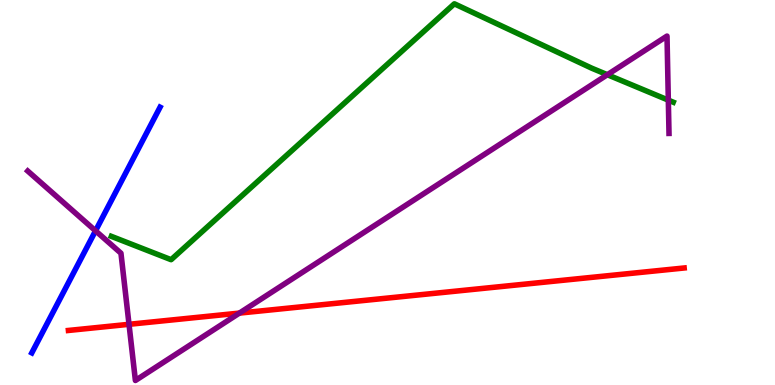[{'lines': ['blue', 'red'], 'intersections': []}, {'lines': ['green', 'red'], 'intersections': []}, {'lines': ['purple', 'red'], 'intersections': [{'x': 1.66, 'y': 1.58}, {'x': 3.09, 'y': 1.87}]}, {'lines': ['blue', 'green'], 'intersections': []}, {'lines': ['blue', 'purple'], 'intersections': [{'x': 1.23, 'y': 4.01}]}, {'lines': ['green', 'purple'], 'intersections': [{'x': 7.84, 'y': 8.06}, {'x': 8.62, 'y': 7.4}]}]